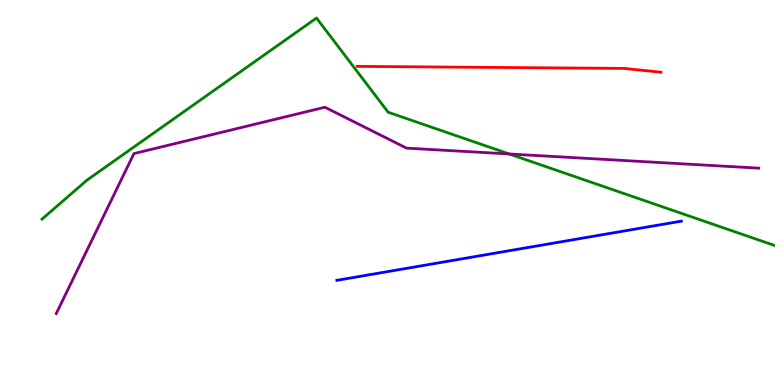[{'lines': ['blue', 'red'], 'intersections': []}, {'lines': ['green', 'red'], 'intersections': []}, {'lines': ['purple', 'red'], 'intersections': []}, {'lines': ['blue', 'green'], 'intersections': []}, {'lines': ['blue', 'purple'], 'intersections': []}, {'lines': ['green', 'purple'], 'intersections': [{'x': 6.57, 'y': 6.0}]}]